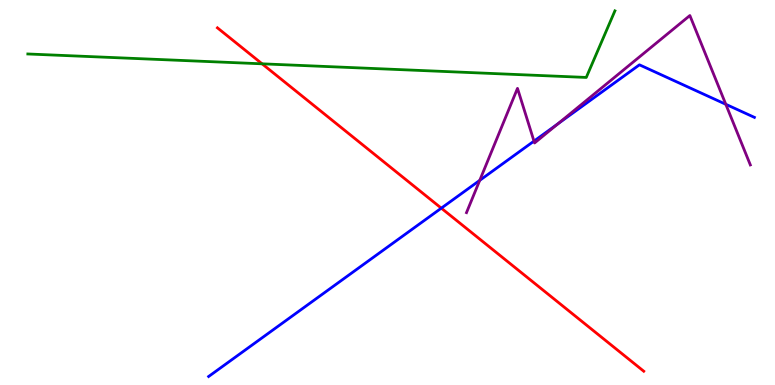[{'lines': ['blue', 'red'], 'intersections': [{'x': 5.69, 'y': 4.59}]}, {'lines': ['green', 'red'], 'intersections': [{'x': 3.38, 'y': 8.34}]}, {'lines': ['purple', 'red'], 'intersections': []}, {'lines': ['blue', 'green'], 'intersections': []}, {'lines': ['blue', 'purple'], 'intersections': [{'x': 6.19, 'y': 5.32}, {'x': 6.89, 'y': 6.33}, {'x': 7.2, 'y': 6.78}, {'x': 9.37, 'y': 7.29}]}, {'lines': ['green', 'purple'], 'intersections': []}]